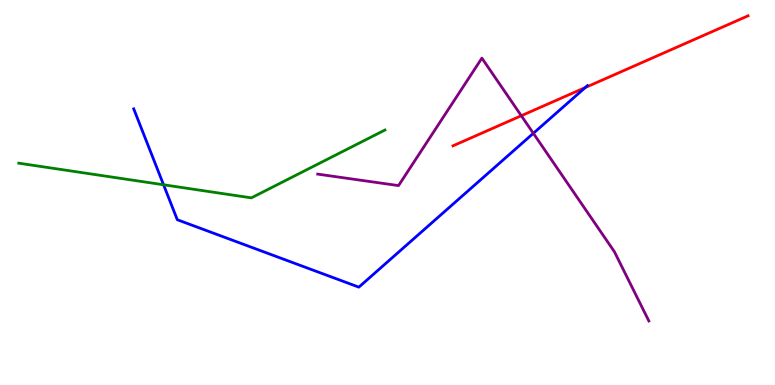[{'lines': ['blue', 'red'], 'intersections': [{'x': 7.55, 'y': 7.73}]}, {'lines': ['green', 'red'], 'intersections': []}, {'lines': ['purple', 'red'], 'intersections': [{'x': 6.73, 'y': 6.99}]}, {'lines': ['blue', 'green'], 'intersections': [{'x': 2.11, 'y': 5.2}]}, {'lines': ['blue', 'purple'], 'intersections': [{'x': 6.88, 'y': 6.54}]}, {'lines': ['green', 'purple'], 'intersections': []}]